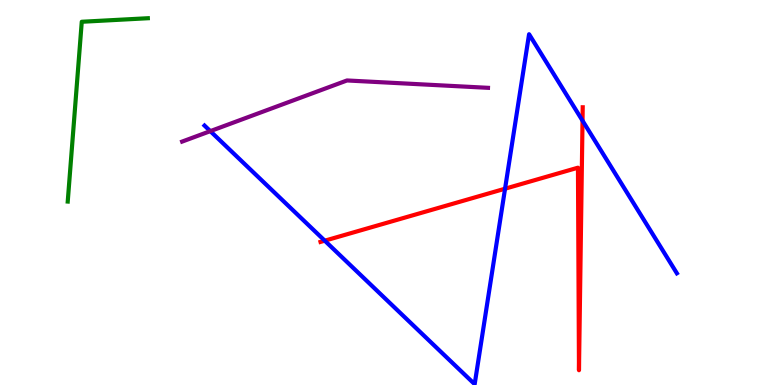[{'lines': ['blue', 'red'], 'intersections': [{'x': 4.19, 'y': 3.75}, {'x': 6.52, 'y': 5.1}, {'x': 7.52, 'y': 6.87}]}, {'lines': ['green', 'red'], 'intersections': []}, {'lines': ['purple', 'red'], 'intersections': []}, {'lines': ['blue', 'green'], 'intersections': []}, {'lines': ['blue', 'purple'], 'intersections': [{'x': 2.71, 'y': 6.59}]}, {'lines': ['green', 'purple'], 'intersections': []}]